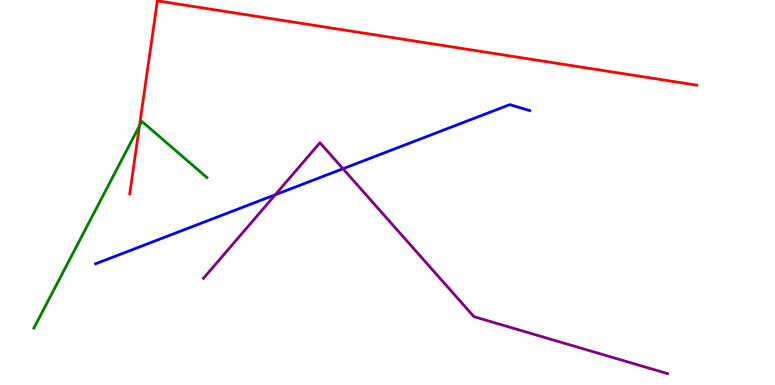[{'lines': ['blue', 'red'], 'intersections': []}, {'lines': ['green', 'red'], 'intersections': [{'x': 1.8, 'y': 6.73}]}, {'lines': ['purple', 'red'], 'intersections': []}, {'lines': ['blue', 'green'], 'intersections': []}, {'lines': ['blue', 'purple'], 'intersections': [{'x': 3.55, 'y': 4.94}, {'x': 4.43, 'y': 5.62}]}, {'lines': ['green', 'purple'], 'intersections': []}]